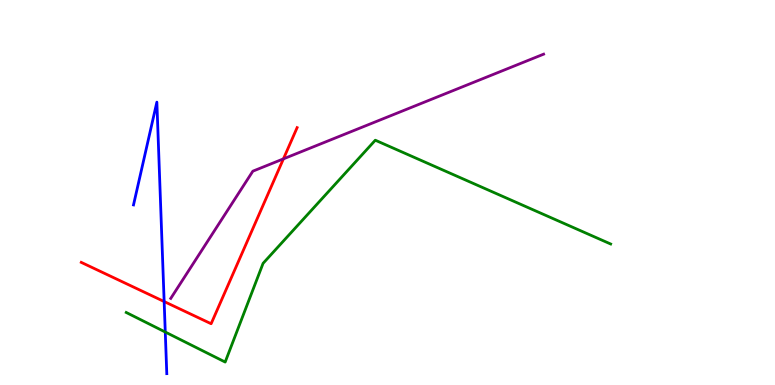[{'lines': ['blue', 'red'], 'intersections': [{'x': 2.12, 'y': 2.17}]}, {'lines': ['green', 'red'], 'intersections': []}, {'lines': ['purple', 'red'], 'intersections': [{'x': 3.66, 'y': 5.87}]}, {'lines': ['blue', 'green'], 'intersections': [{'x': 2.13, 'y': 1.38}]}, {'lines': ['blue', 'purple'], 'intersections': []}, {'lines': ['green', 'purple'], 'intersections': []}]